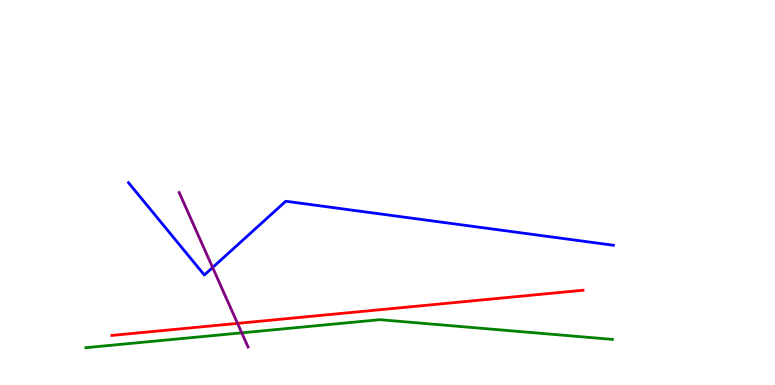[{'lines': ['blue', 'red'], 'intersections': []}, {'lines': ['green', 'red'], 'intersections': []}, {'lines': ['purple', 'red'], 'intersections': [{'x': 3.06, 'y': 1.6}]}, {'lines': ['blue', 'green'], 'intersections': []}, {'lines': ['blue', 'purple'], 'intersections': [{'x': 2.74, 'y': 3.05}]}, {'lines': ['green', 'purple'], 'intersections': [{'x': 3.12, 'y': 1.35}]}]